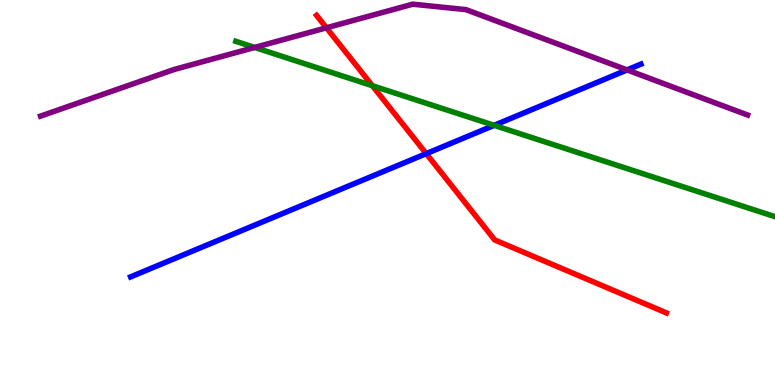[{'lines': ['blue', 'red'], 'intersections': [{'x': 5.5, 'y': 6.01}]}, {'lines': ['green', 'red'], 'intersections': [{'x': 4.8, 'y': 7.77}]}, {'lines': ['purple', 'red'], 'intersections': [{'x': 4.21, 'y': 9.28}]}, {'lines': ['blue', 'green'], 'intersections': [{'x': 6.38, 'y': 6.74}]}, {'lines': ['blue', 'purple'], 'intersections': [{'x': 8.09, 'y': 8.18}]}, {'lines': ['green', 'purple'], 'intersections': [{'x': 3.29, 'y': 8.77}]}]